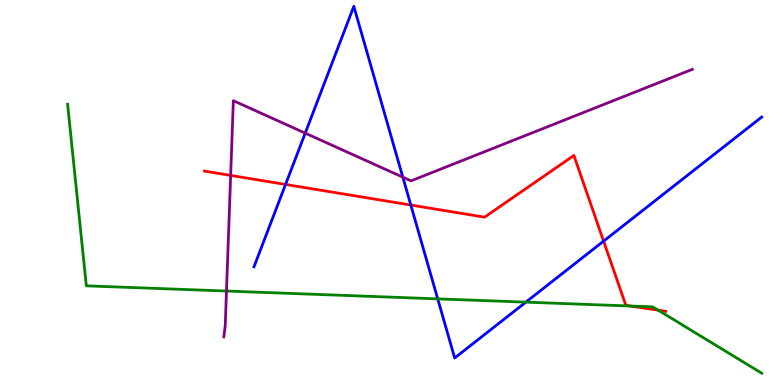[{'lines': ['blue', 'red'], 'intersections': [{'x': 3.68, 'y': 5.21}, {'x': 5.3, 'y': 4.67}, {'x': 7.79, 'y': 3.74}]}, {'lines': ['green', 'red'], 'intersections': [{'x': 8.13, 'y': 2.05}, {'x': 8.49, 'y': 1.94}]}, {'lines': ['purple', 'red'], 'intersections': [{'x': 2.98, 'y': 5.44}]}, {'lines': ['blue', 'green'], 'intersections': [{'x': 5.65, 'y': 2.24}, {'x': 6.79, 'y': 2.15}]}, {'lines': ['blue', 'purple'], 'intersections': [{'x': 3.94, 'y': 6.54}, {'x': 5.2, 'y': 5.4}]}, {'lines': ['green', 'purple'], 'intersections': [{'x': 2.92, 'y': 2.44}]}]